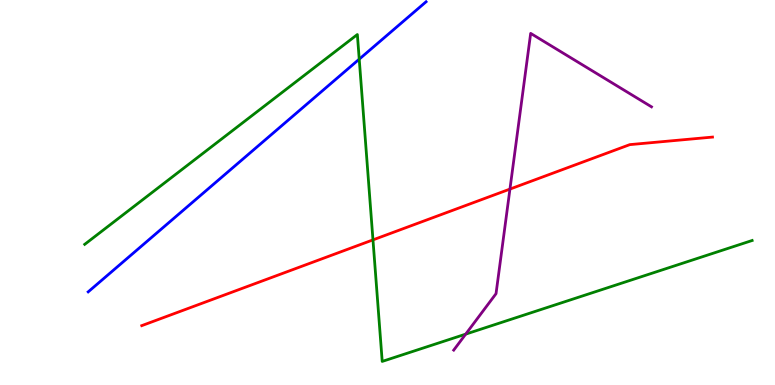[{'lines': ['blue', 'red'], 'intersections': []}, {'lines': ['green', 'red'], 'intersections': [{'x': 4.81, 'y': 3.77}]}, {'lines': ['purple', 'red'], 'intersections': [{'x': 6.58, 'y': 5.09}]}, {'lines': ['blue', 'green'], 'intersections': [{'x': 4.64, 'y': 8.46}]}, {'lines': ['blue', 'purple'], 'intersections': []}, {'lines': ['green', 'purple'], 'intersections': [{'x': 6.01, 'y': 1.32}]}]